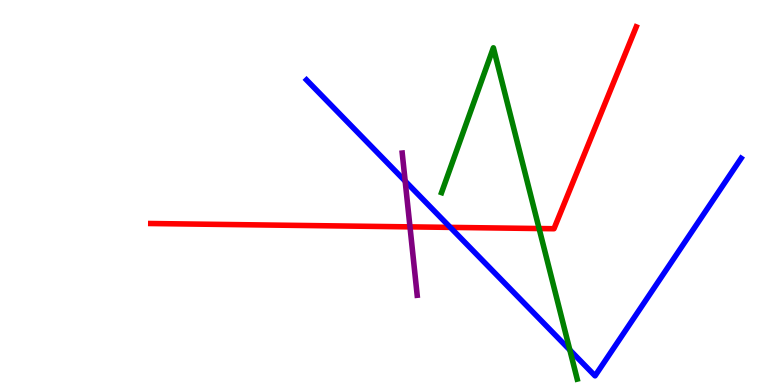[{'lines': ['blue', 'red'], 'intersections': [{'x': 5.81, 'y': 4.09}]}, {'lines': ['green', 'red'], 'intersections': [{'x': 6.96, 'y': 4.06}]}, {'lines': ['purple', 'red'], 'intersections': [{'x': 5.29, 'y': 4.11}]}, {'lines': ['blue', 'green'], 'intersections': [{'x': 7.35, 'y': 0.91}]}, {'lines': ['blue', 'purple'], 'intersections': [{'x': 5.23, 'y': 5.3}]}, {'lines': ['green', 'purple'], 'intersections': []}]